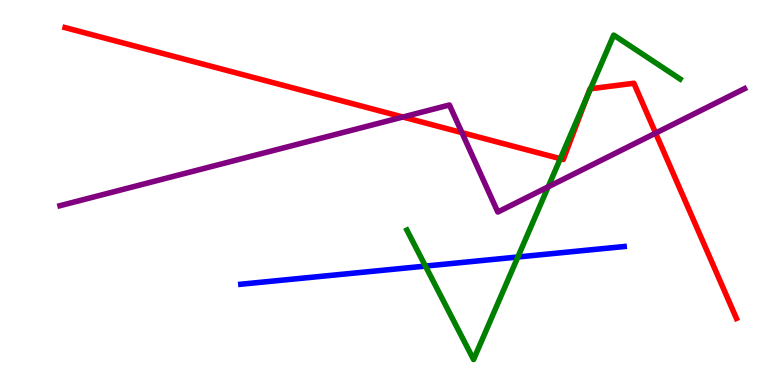[{'lines': ['blue', 'red'], 'intersections': []}, {'lines': ['green', 'red'], 'intersections': [{'x': 7.23, 'y': 5.88}, {'x': 7.57, 'y': 7.47}, {'x': 7.62, 'y': 7.69}]}, {'lines': ['purple', 'red'], 'intersections': [{'x': 5.2, 'y': 6.96}, {'x': 5.96, 'y': 6.55}, {'x': 8.46, 'y': 6.54}]}, {'lines': ['blue', 'green'], 'intersections': [{'x': 5.49, 'y': 3.09}, {'x': 6.68, 'y': 3.32}]}, {'lines': ['blue', 'purple'], 'intersections': []}, {'lines': ['green', 'purple'], 'intersections': [{'x': 7.07, 'y': 5.15}]}]